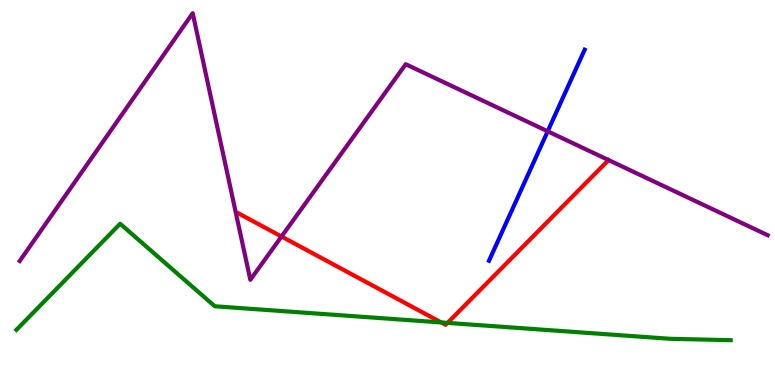[{'lines': ['blue', 'red'], 'intersections': []}, {'lines': ['green', 'red'], 'intersections': [{'x': 5.69, 'y': 1.62}, {'x': 5.77, 'y': 1.61}]}, {'lines': ['purple', 'red'], 'intersections': [{'x': 3.63, 'y': 3.86}]}, {'lines': ['blue', 'green'], 'intersections': []}, {'lines': ['blue', 'purple'], 'intersections': [{'x': 7.07, 'y': 6.59}]}, {'lines': ['green', 'purple'], 'intersections': []}]